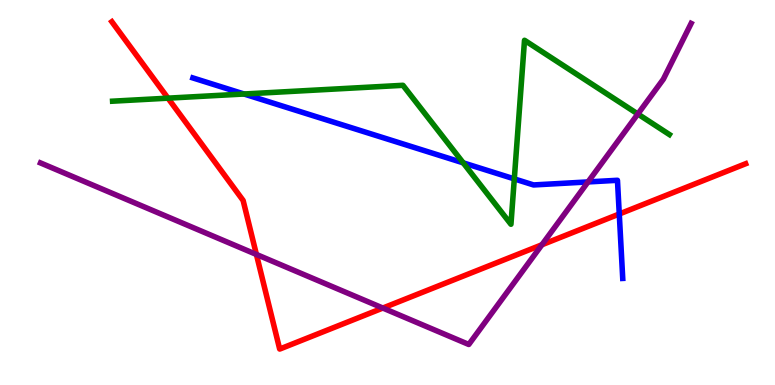[{'lines': ['blue', 'red'], 'intersections': [{'x': 7.99, 'y': 4.44}]}, {'lines': ['green', 'red'], 'intersections': [{'x': 2.17, 'y': 7.45}]}, {'lines': ['purple', 'red'], 'intersections': [{'x': 3.31, 'y': 3.39}, {'x': 4.94, 'y': 2.0}, {'x': 6.99, 'y': 3.64}]}, {'lines': ['blue', 'green'], 'intersections': [{'x': 3.15, 'y': 7.56}, {'x': 5.98, 'y': 5.77}, {'x': 6.64, 'y': 5.35}]}, {'lines': ['blue', 'purple'], 'intersections': [{'x': 7.59, 'y': 5.27}]}, {'lines': ['green', 'purple'], 'intersections': [{'x': 8.23, 'y': 7.04}]}]